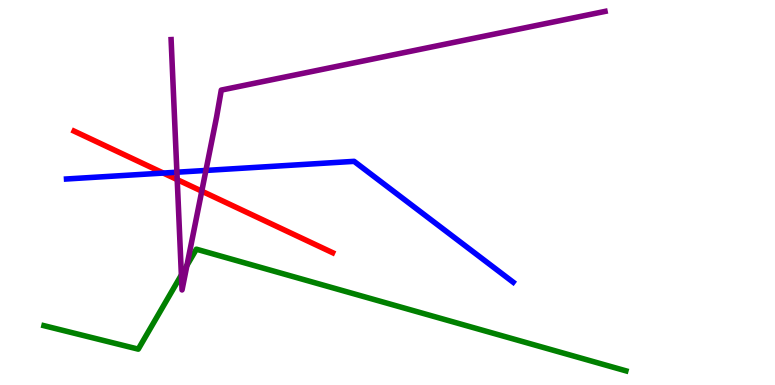[{'lines': ['blue', 'red'], 'intersections': [{'x': 2.11, 'y': 5.51}]}, {'lines': ['green', 'red'], 'intersections': []}, {'lines': ['purple', 'red'], 'intersections': [{'x': 2.29, 'y': 5.33}, {'x': 2.6, 'y': 5.03}]}, {'lines': ['blue', 'green'], 'intersections': []}, {'lines': ['blue', 'purple'], 'intersections': [{'x': 2.28, 'y': 5.53}, {'x': 2.66, 'y': 5.57}]}, {'lines': ['green', 'purple'], 'intersections': [{'x': 2.34, 'y': 2.86}, {'x': 2.41, 'y': 3.11}]}]